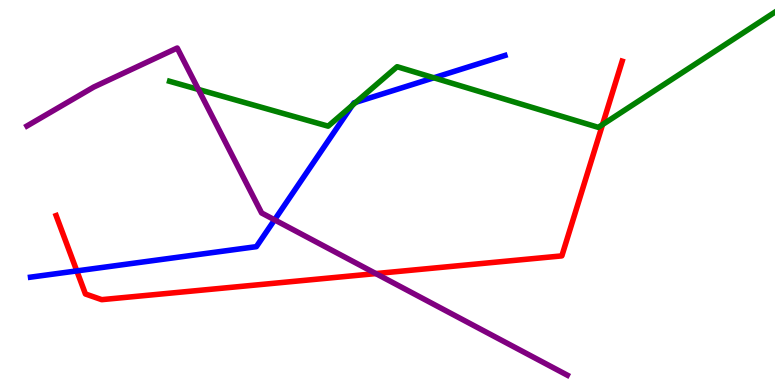[{'lines': ['blue', 'red'], 'intersections': [{'x': 0.991, 'y': 2.96}]}, {'lines': ['green', 'red'], 'intersections': [{'x': 7.77, 'y': 6.76}]}, {'lines': ['purple', 'red'], 'intersections': [{'x': 4.85, 'y': 2.89}]}, {'lines': ['blue', 'green'], 'intersections': [{'x': 4.54, 'y': 7.26}, {'x': 4.59, 'y': 7.34}, {'x': 5.6, 'y': 7.98}]}, {'lines': ['blue', 'purple'], 'intersections': [{'x': 3.54, 'y': 4.29}]}, {'lines': ['green', 'purple'], 'intersections': [{'x': 2.56, 'y': 7.68}]}]